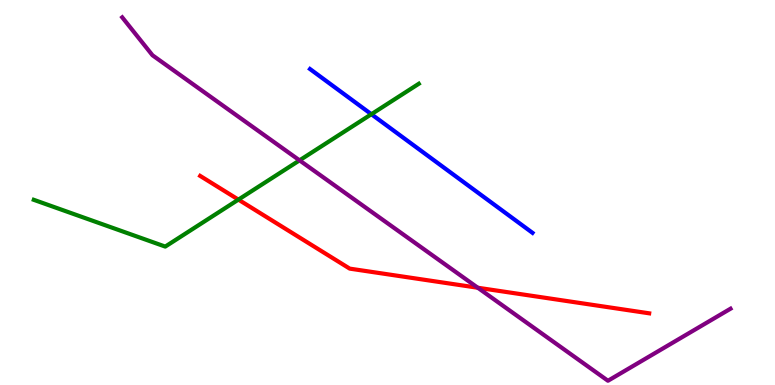[{'lines': ['blue', 'red'], 'intersections': []}, {'lines': ['green', 'red'], 'intersections': [{'x': 3.08, 'y': 4.82}]}, {'lines': ['purple', 'red'], 'intersections': [{'x': 6.17, 'y': 2.53}]}, {'lines': ['blue', 'green'], 'intersections': [{'x': 4.79, 'y': 7.03}]}, {'lines': ['blue', 'purple'], 'intersections': []}, {'lines': ['green', 'purple'], 'intersections': [{'x': 3.87, 'y': 5.83}]}]